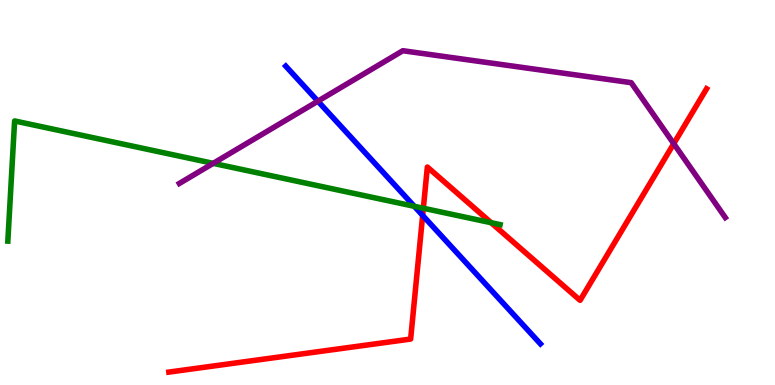[{'lines': ['blue', 'red'], 'intersections': [{'x': 5.45, 'y': 4.4}]}, {'lines': ['green', 'red'], 'intersections': [{'x': 5.46, 'y': 4.59}, {'x': 6.34, 'y': 4.22}]}, {'lines': ['purple', 'red'], 'intersections': [{'x': 8.69, 'y': 6.27}]}, {'lines': ['blue', 'green'], 'intersections': [{'x': 5.35, 'y': 4.64}]}, {'lines': ['blue', 'purple'], 'intersections': [{'x': 4.1, 'y': 7.37}]}, {'lines': ['green', 'purple'], 'intersections': [{'x': 2.75, 'y': 5.76}]}]